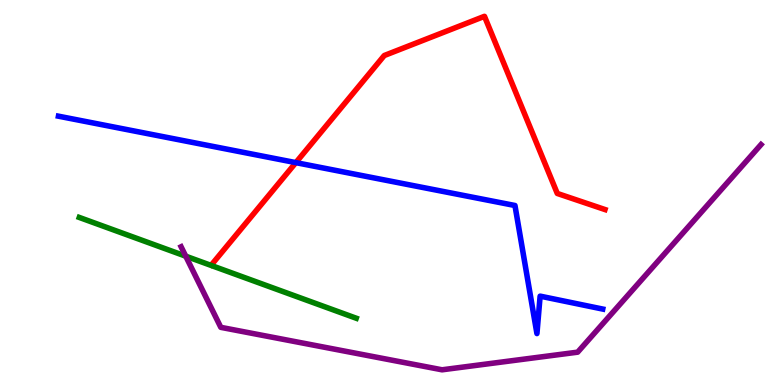[{'lines': ['blue', 'red'], 'intersections': [{'x': 3.82, 'y': 5.78}]}, {'lines': ['green', 'red'], 'intersections': []}, {'lines': ['purple', 'red'], 'intersections': []}, {'lines': ['blue', 'green'], 'intersections': []}, {'lines': ['blue', 'purple'], 'intersections': []}, {'lines': ['green', 'purple'], 'intersections': [{'x': 2.4, 'y': 3.35}]}]